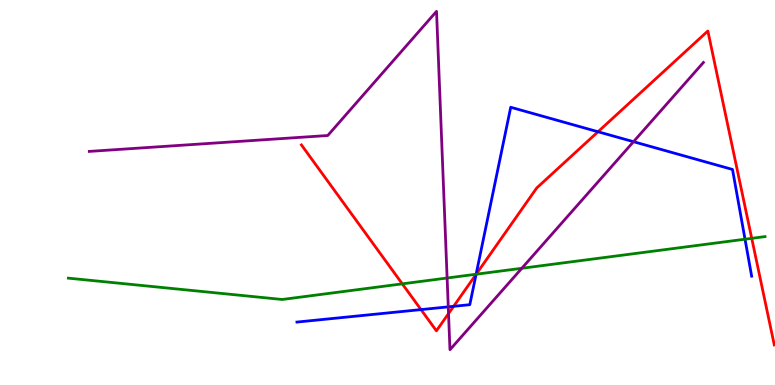[{'lines': ['blue', 'red'], 'intersections': [{'x': 5.43, 'y': 1.96}, {'x': 5.85, 'y': 2.04}, {'x': 6.14, 'y': 2.87}, {'x': 7.72, 'y': 6.58}]}, {'lines': ['green', 'red'], 'intersections': [{'x': 5.19, 'y': 2.63}, {'x': 6.14, 'y': 2.88}, {'x': 9.7, 'y': 3.81}]}, {'lines': ['purple', 'red'], 'intersections': [{'x': 5.79, 'y': 1.85}]}, {'lines': ['blue', 'green'], 'intersections': [{'x': 6.14, 'y': 2.88}, {'x': 9.61, 'y': 3.79}]}, {'lines': ['blue', 'purple'], 'intersections': [{'x': 5.78, 'y': 2.03}, {'x': 8.17, 'y': 6.32}]}, {'lines': ['green', 'purple'], 'intersections': [{'x': 5.77, 'y': 2.78}, {'x': 6.73, 'y': 3.03}]}]